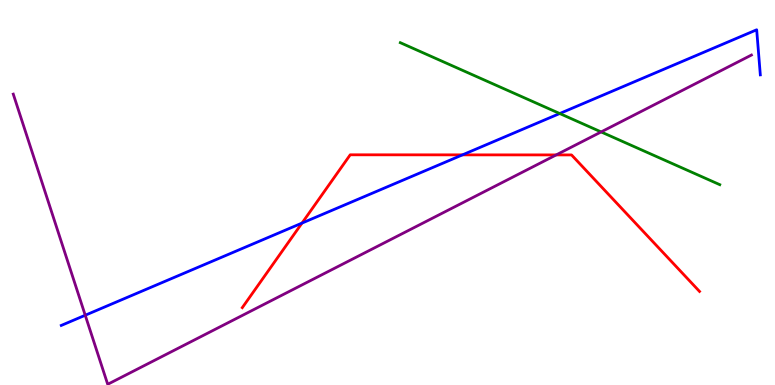[{'lines': ['blue', 'red'], 'intersections': [{'x': 3.9, 'y': 4.21}, {'x': 5.97, 'y': 5.98}]}, {'lines': ['green', 'red'], 'intersections': []}, {'lines': ['purple', 'red'], 'intersections': [{'x': 7.18, 'y': 5.98}]}, {'lines': ['blue', 'green'], 'intersections': [{'x': 7.22, 'y': 7.05}]}, {'lines': ['blue', 'purple'], 'intersections': [{'x': 1.1, 'y': 1.81}]}, {'lines': ['green', 'purple'], 'intersections': [{'x': 7.76, 'y': 6.57}]}]